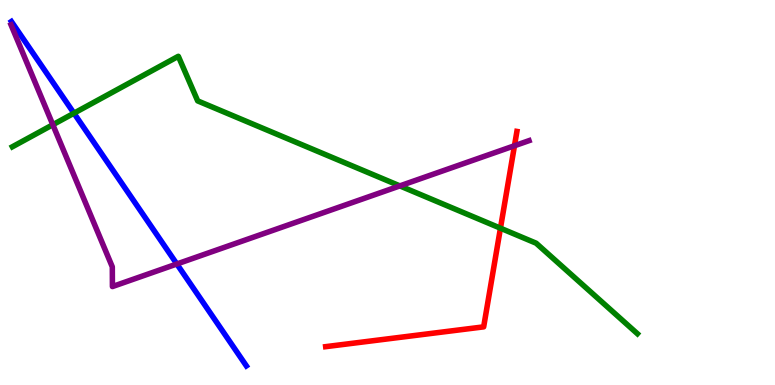[{'lines': ['blue', 'red'], 'intersections': []}, {'lines': ['green', 'red'], 'intersections': [{'x': 6.46, 'y': 4.07}]}, {'lines': ['purple', 'red'], 'intersections': [{'x': 6.64, 'y': 6.21}]}, {'lines': ['blue', 'green'], 'intersections': [{'x': 0.954, 'y': 7.06}]}, {'lines': ['blue', 'purple'], 'intersections': [{'x': 2.28, 'y': 3.14}]}, {'lines': ['green', 'purple'], 'intersections': [{'x': 0.682, 'y': 6.76}, {'x': 5.16, 'y': 5.17}]}]